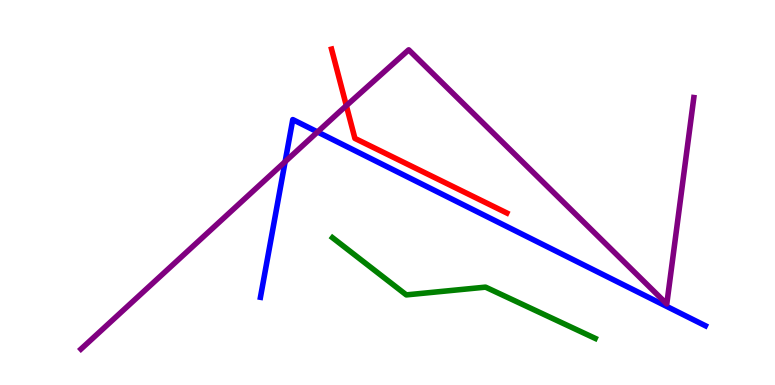[{'lines': ['blue', 'red'], 'intersections': []}, {'lines': ['green', 'red'], 'intersections': []}, {'lines': ['purple', 'red'], 'intersections': [{'x': 4.47, 'y': 7.26}]}, {'lines': ['blue', 'green'], 'intersections': []}, {'lines': ['blue', 'purple'], 'intersections': [{'x': 3.68, 'y': 5.8}, {'x': 4.1, 'y': 6.57}]}, {'lines': ['green', 'purple'], 'intersections': []}]